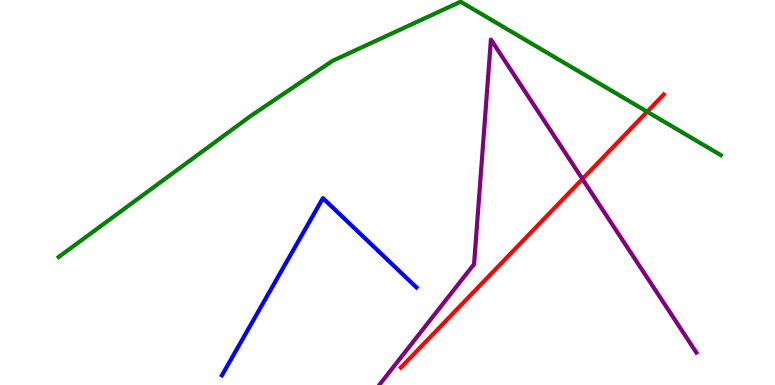[{'lines': ['blue', 'red'], 'intersections': []}, {'lines': ['green', 'red'], 'intersections': [{'x': 8.35, 'y': 7.1}]}, {'lines': ['purple', 'red'], 'intersections': [{'x': 7.52, 'y': 5.35}]}, {'lines': ['blue', 'green'], 'intersections': []}, {'lines': ['blue', 'purple'], 'intersections': []}, {'lines': ['green', 'purple'], 'intersections': []}]